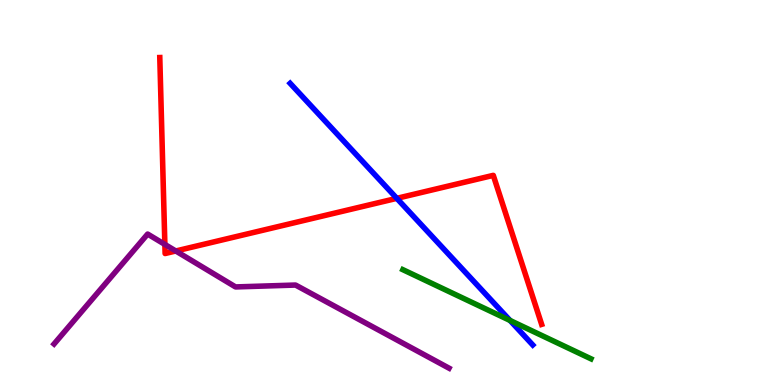[{'lines': ['blue', 'red'], 'intersections': [{'x': 5.12, 'y': 4.85}]}, {'lines': ['green', 'red'], 'intersections': []}, {'lines': ['purple', 'red'], 'intersections': [{'x': 2.13, 'y': 3.65}, {'x': 2.27, 'y': 3.48}]}, {'lines': ['blue', 'green'], 'intersections': [{'x': 6.58, 'y': 1.68}]}, {'lines': ['blue', 'purple'], 'intersections': []}, {'lines': ['green', 'purple'], 'intersections': []}]